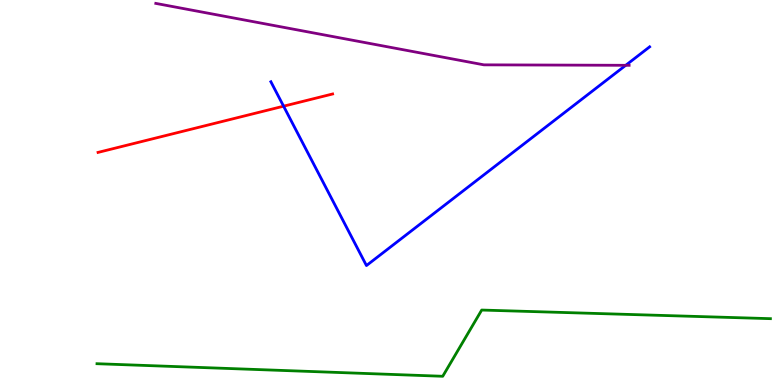[{'lines': ['blue', 'red'], 'intersections': [{'x': 3.66, 'y': 7.24}]}, {'lines': ['green', 'red'], 'intersections': []}, {'lines': ['purple', 'red'], 'intersections': []}, {'lines': ['blue', 'green'], 'intersections': []}, {'lines': ['blue', 'purple'], 'intersections': [{'x': 8.07, 'y': 8.3}]}, {'lines': ['green', 'purple'], 'intersections': []}]